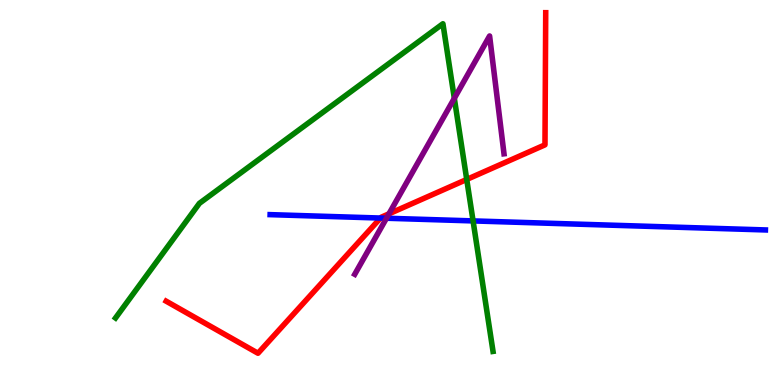[{'lines': ['blue', 'red'], 'intersections': [{'x': 4.91, 'y': 4.34}]}, {'lines': ['green', 'red'], 'intersections': [{'x': 6.02, 'y': 5.34}]}, {'lines': ['purple', 'red'], 'intersections': [{'x': 5.02, 'y': 4.45}]}, {'lines': ['blue', 'green'], 'intersections': [{'x': 6.1, 'y': 4.26}]}, {'lines': ['blue', 'purple'], 'intersections': [{'x': 4.99, 'y': 4.33}]}, {'lines': ['green', 'purple'], 'intersections': [{'x': 5.86, 'y': 7.45}]}]